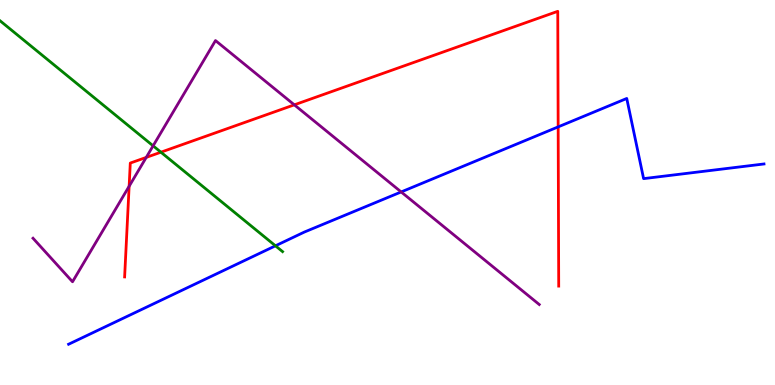[{'lines': ['blue', 'red'], 'intersections': [{'x': 7.2, 'y': 6.7}]}, {'lines': ['green', 'red'], 'intersections': [{'x': 2.08, 'y': 6.05}]}, {'lines': ['purple', 'red'], 'intersections': [{'x': 1.67, 'y': 5.16}, {'x': 1.89, 'y': 5.91}, {'x': 3.8, 'y': 7.28}]}, {'lines': ['blue', 'green'], 'intersections': [{'x': 3.55, 'y': 3.62}]}, {'lines': ['blue', 'purple'], 'intersections': [{'x': 5.18, 'y': 5.01}]}, {'lines': ['green', 'purple'], 'intersections': [{'x': 1.98, 'y': 6.21}]}]